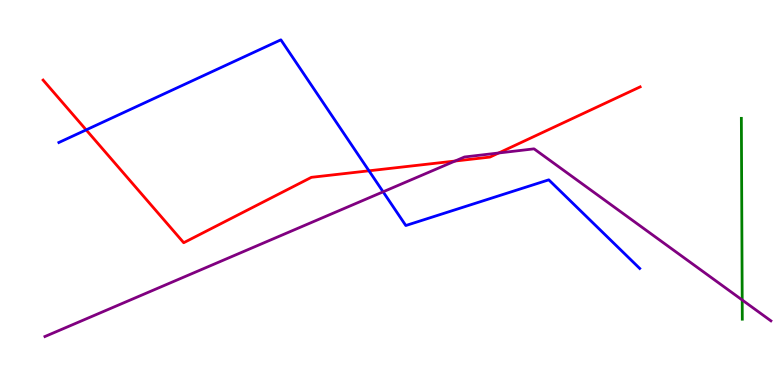[{'lines': ['blue', 'red'], 'intersections': [{'x': 1.11, 'y': 6.63}, {'x': 4.76, 'y': 5.56}]}, {'lines': ['green', 'red'], 'intersections': []}, {'lines': ['purple', 'red'], 'intersections': [{'x': 5.87, 'y': 5.82}, {'x': 6.43, 'y': 6.03}]}, {'lines': ['blue', 'green'], 'intersections': []}, {'lines': ['blue', 'purple'], 'intersections': [{'x': 4.94, 'y': 5.02}]}, {'lines': ['green', 'purple'], 'intersections': [{'x': 9.58, 'y': 2.21}]}]